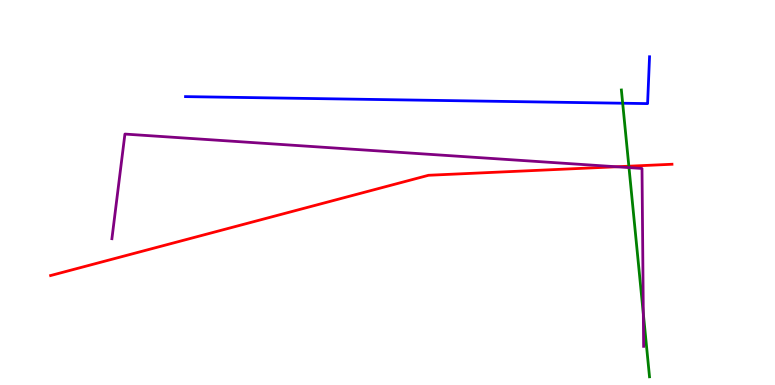[{'lines': ['blue', 'red'], 'intersections': []}, {'lines': ['green', 'red'], 'intersections': [{'x': 8.11, 'y': 5.68}]}, {'lines': ['purple', 'red'], 'intersections': [{'x': 7.95, 'y': 5.67}]}, {'lines': ['blue', 'green'], 'intersections': [{'x': 8.03, 'y': 7.32}]}, {'lines': ['blue', 'purple'], 'intersections': []}, {'lines': ['green', 'purple'], 'intersections': [{'x': 8.12, 'y': 5.65}, {'x': 8.3, 'y': 1.85}]}]